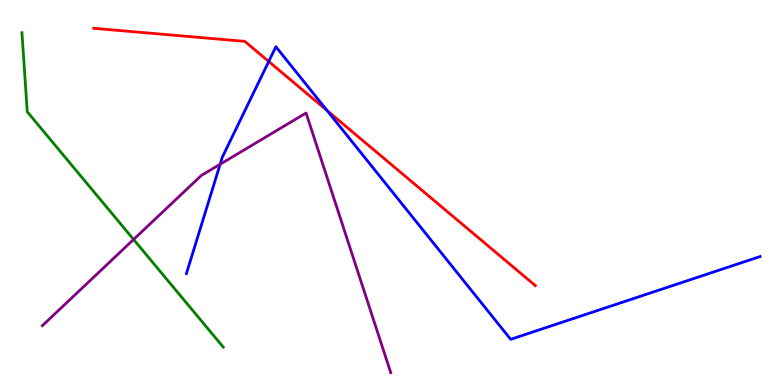[{'lines': ['blue', 'red'], 'intersections': [{'x': 3.47, 'y': 8.4}, {'x': 4.22, 'y': 7.13}]}, {'lines': ['green', 'red'], 'intersections': []}, {'lines': ['purple', 'red'], 'intersections': []}, {'lines': ['blue', 'green'], 'intersections': []}, {'lines': ['blue', 'purple'], 'intersections': [{'x': 2.84, 'y': 5.73}]}, {'lines': ['green', 'purple'], 'intersections': [{'x': 1.72, 'y': 3.78}]}]